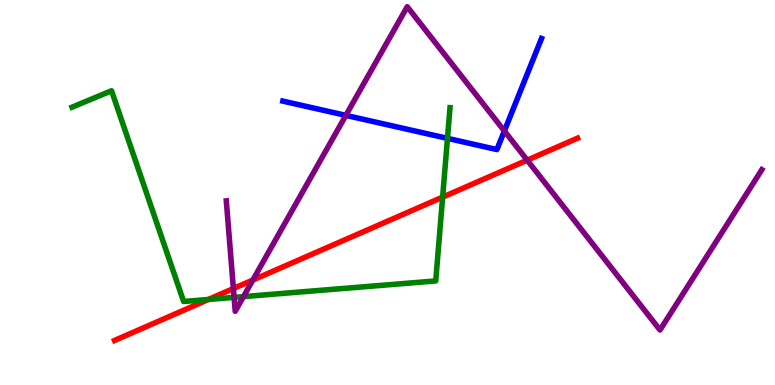[{'lines': ['blue', 'red'], 'intersections': []}, {'lines': ['green', 'red'], 'intersections': [{'x': 2.69, 'y': 2.22}, {'x': 5.71, 'y': 4.88}]}, {'lines': ['purple', 'red'], 'intersections': [{'x': 3.01, 'y': 2.51}, {'x': 3.26, 'y': 2.73}, {'x': 6.8, 'y': 5.84}]}, {'lines': ['blue', 'green'], 'intersections': [{'x': 5.77, 'y': 6.41}]}, {'lines': ['blue', 'purple'], 'intersections': [{'x': 4.46, 'y': 7.0}, {'x': 6.51, 'y': 6.6}]}, {'lines': ['green', 'purple'], 'intersections': [{'x': 3.02, 'y': 2.28}, {'x': 3.14, 'y': 2.3}]}]